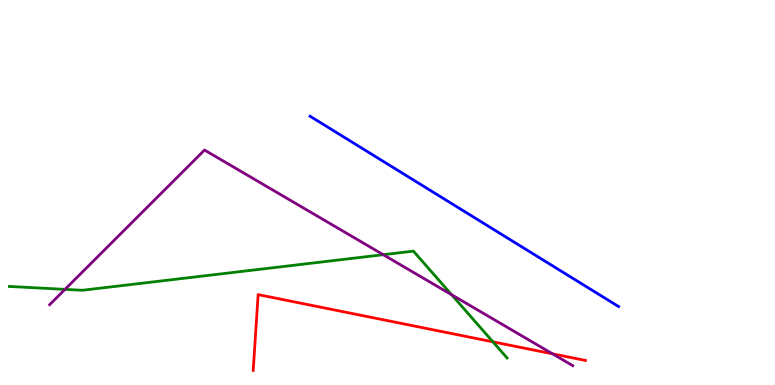[{'lines': ['blue', 'red'], 'intersections': []}, {'lines': ['green', 'red'], 'intersections': [{'x': 6.36, 'y': 1.12}]}, {'lines': ['purple', 'red'], 'intersections': [{'x': 7.13, 'y': 0.81}]}, {'lines': ['blue', 'green'], 'intersections': []}, {'lines': ['blue', 'purple'], 'intersections': []}, {'lines': ['green', 'purple'], 'intersections': [{'x': 0.839, 'y': 2.48}, {'x': 4.95, 'y': 3.38}, {'x': 5.83, 'y': 2.34}]}]